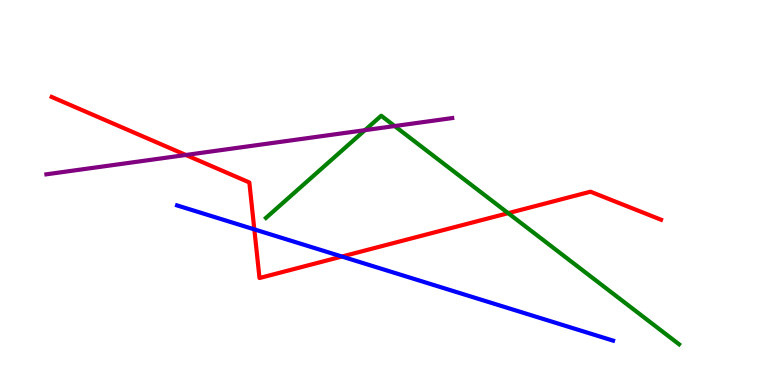[{'lines': ['blue', 'red'], 'intersections': [{'x': 3.28, 'y': 4.04}, {'x': 4.41, 'y': 3.34}]}, {'lines': ['green', 'red'], 'intersections': [{'x': 6.56, 'y': 4.46}]}, {'lines': ['purple', 'red'], 'intersections': [{'x': 2.4, 'y': 5.97}]}, {'lines': ['blue', 'green'], 'intersections': []}, {'lines': ['blue', 'purple'], 'intersections': []}, {'lines': ['green', 'purple'], 'intersections': [{'x': 4.71, 'y': 6.62}, {'x': 5.09, 'y': 6.73}]}]